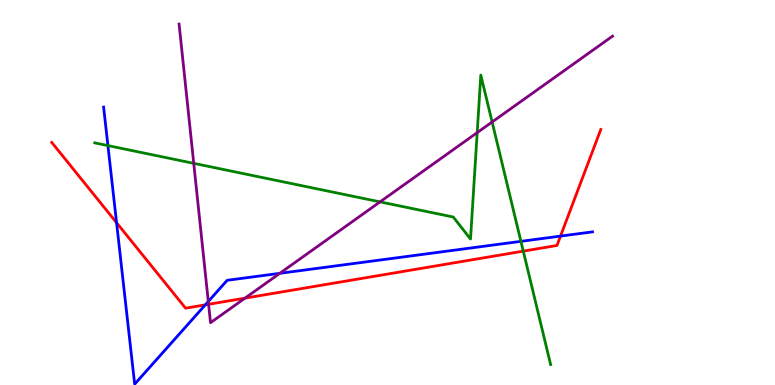[{'lines': ['blue', 'red'], 'intersections': [{'x': 1.5, 'y': 4.22}, {'x': 2.65, 'y': 2.08}, {'x': 7.23, 'y': 3.87}]}, {'lines': ['green', 'red'], 'intersections': [{'x': 6.75, 'y': 3.48}]}, {'lines': ['purple', 'red'], 'intersections': [{'x': 2.69, 'y': 2.1}, {'x': 3.16, 'y': 2.26}]}, {'lines': ['blue', 'green'], 'intersections': [{'x': 1.39, 'y': 6.22}, {'x': 6.72, 'y': 3.73}]}, {'lines': ['blue', 'purple'], 'intersections': [{'x': 2.69, 'y': 2.17}, {'x': 3.61, 'y': 2.9}]}, {'lines': ['green', 'purple'], 'intersections': [{'x': 2.5, 'y': 5.76}, {'x': 4.9, 'y': 4.76}, {'x': 6.16, 'y': 6.56}, {'x': 6.35, 'y': 6.83}]}]